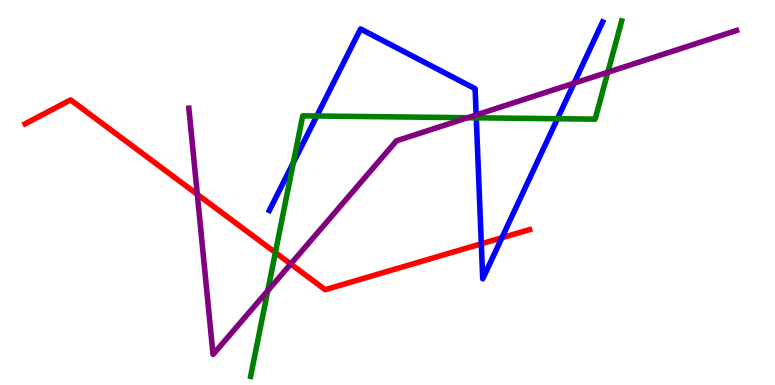[{'lines': ['blue', 'red'], 'intersections': [{'x': 6.21, 'y': 3.67}, {'x': 6.48, 'y': 3.82}]}, {'lines': ['green', 'red'], 'intersections': [{'x': 3.55, 'y': 3.44}]}, {'lines': ['purple', 'red'], 'intersections': [{'x': 2.55, 'y': 4.95}, {'x': 3.75, 'y': 3.14}]}, {'lines': ['blue', 'green'], 'intersections': [{'x': 3.78, 'y': 5.77}, {'x': 4.09, 'y': 6.99}, {'x': 6.15, 'y': 6.94}, {'x': 7.19, 'y': 6.92}]}, {'lines': ['blue', 'purple'], 'intersections': [{'x': 6.14, 'y': 7.01}, {'x': 7.41, 'y': 7.84}]}, {'lines': ['green', 'purple'], 'intersections': [{'x': 3.45, 'y': 2.45}, {'x': 6.03, 'y': 6.94}, {'x': 7.84, 'y': 8.12}]}]